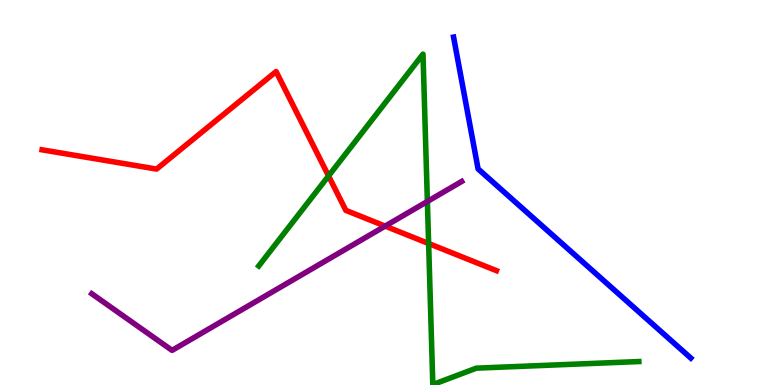[{'lines': ['blue', 'red'], 'intersections': []}, {'lines': ['green', 'red'], 'intersections': [{'x': 4.24, 'y': 5.43}, {'x': 5.53, 'y': 3.68}]}, {'lines': ['purple', 'red'], 'intersections': [{'x': 4.97, 'y': 4.13}]}, {'lines': ['blue', 'green'], 'intersections': []}, {'lines': ['blue', 'purple'], 'intersections': []}, {'lines': ['green', 'purple'], 'intersections': [{'x': 5.51, 'y': 4.77}]}]